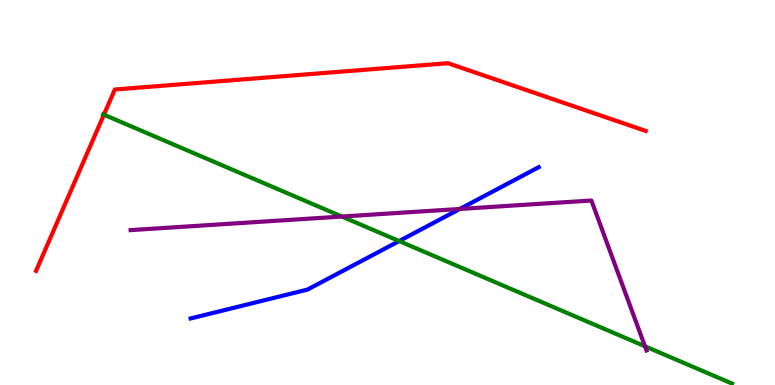[{'lines': ['blue', 'red'], 'intersections': []}, {'lines': ['green', 'red'], 'intersections': [{'x': 1.34, 'y': 7.02}]}, {'lines': ['purple', 'red'], 'intersections': []}, {'lines': ['blue', 'green'], 'intersections': [{'x': 5.15, 'y': 3.74}]}, {'lines': ['blue', 'purple'], 'intersections': [{'x': 5.93, 'y': 4.57}]}, {'lines': ['green', 'purple'], 'intersections': [{'x': 4.41, 'y': 4.38}, {'x': 8.32, 'y': 1.01}]}]